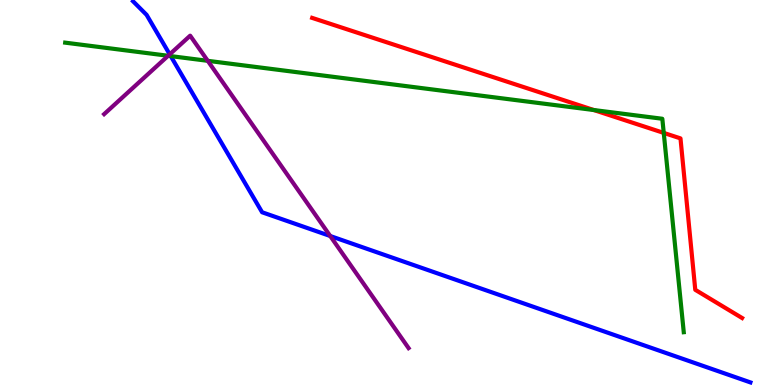[{'lines': ['blue', 'red'], 'intersections': []}, {'lines': ['green', 'red'], 'intersections': [{'x': 7.66, 'y': 7.14}, {'x': 8.56, 'y': 6.55}]}, {'lines': ['purple', 'red'], 'intersections': []}, {'lines': ['blue', 'green'], 'intersections': [{'x': 2.2, 'y': 8.54}]}, {'lines': ['blue', 'purple'], 'intersections': [{'x': 2.19, 'y': 8.59}, {'x': 4.26, 'y': 3.87}]}, {'lines': ['green', 'purple'], 'intersections': [{'x': 2.17, 'y': 8.55}, {'x': 2.68, 'y': 8.42}]}]